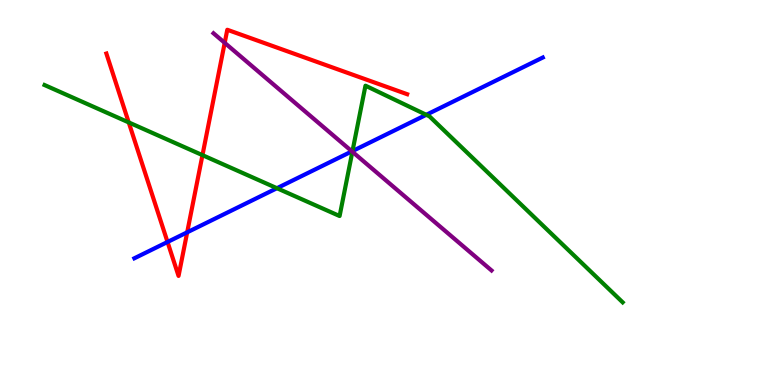[{'lines': ['blue', 'red'], 'intersections': [{'x': 2.16, 'y': 3.71}, {'x': 2.42, 'y': 3.97}]}, {'lines': ['green', 'red'], 'intersections': [{'x': 1.66, 'y': 6.82}, {'x': 2.61, 'y': 5.97}]}, {'lines': ['purple', 'red'], 'intersections': [{'x': 2.9, 'y': 8.89}]}, {'lines': ['blue', 'green'], 'intersections': [{'x': 3.57, 'y': 5.11}, {'x': 4.55, 'y': 6.08}, {'x': 5.5, 'y': 7.02}]}, {'lines': ['blue', 'purple'], 'intersections': [{'x': 4.54, 'y': 6.07}]}, {'lines': ['green', 'purple'], 'intersections': [{'x': 4.55, 'y': 6.06}]}]